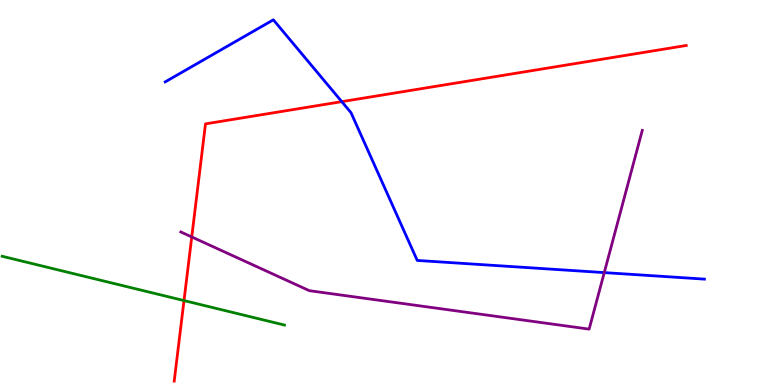[{'lines': ['blue', 'red'], 'intersections': [{'x': 4.41, 'y': 7.36}]}, {'lines': ['green', 'red'], 'intersections': [{'x': 2.37, 'y': 2.19}]}, {'lines': ['purple', 'red'], 'intersections': [{'x': 2.47, 'y': 3.85}]}, {'lines': ['blue', 'green'], 'intersections': []}, {'lines': ['blue', 'purple'], 'intersections': [{'x': 7.8, 'y': 2.92}]}, {'lines': ['green', 'purple'], 'intersections': []}]